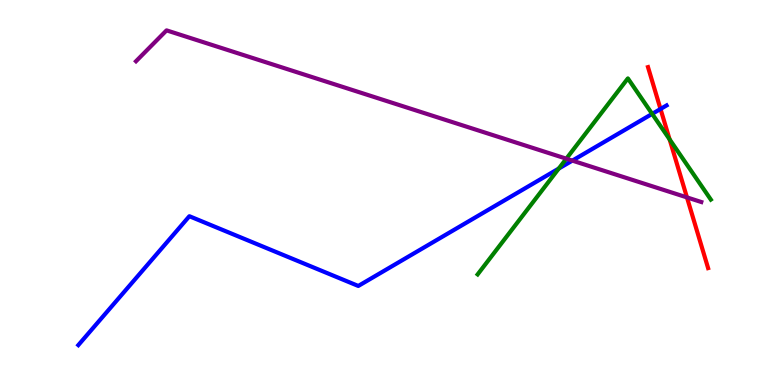[{'lines': ['blue', 'red'], 'intersections': [{'x': 8.52, 'y': 7.17}]}, {'lines': ['green', 'red'], 'intersections': [{'x': 8.64, 'y': 6.38}]}, {'lines': ['purple', 'red'], 'intersections': [{'x': 8.86, 'y': 4.87}]}, {'lines': ['blue', 'green'], 'intersections': [{'x': 7.21, 'y': 5.62}, {'x': 8.42, 'y': 7.04}]}, {'lines': ['blue', 'purple'], 'intersections': [{'x': 7.39, 'y': 5.83}]}, {'lines': ['green', 'purple'], 'intersections': [{'x': 7.31, 'y': 5.88}]}]